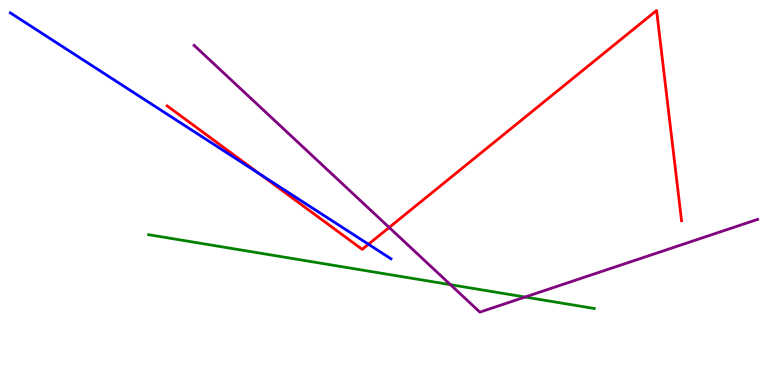[{'lines': ['blue', 'red'], 'intersections': [{'x': 3.35, 'y': 5.48}, {'x': 4.75, 'y': 3.66}]}, {'lines': ['green', 'red'], 'intersections': []}, {'lines': ['purple', 'red'], 'intersections': [{'x': 5.02, 'y': 4.09}]}, {'lines': ['blue', 'green'], 'intersections': []}, {'lines': ['blue', 'purple'], 'intersections': []}, {'lines': ['green', 'purple'], 'intersections': [{'x': 5.81, 'y': 2.61}, {'x': 6.78, 'y': 2.28}]}]